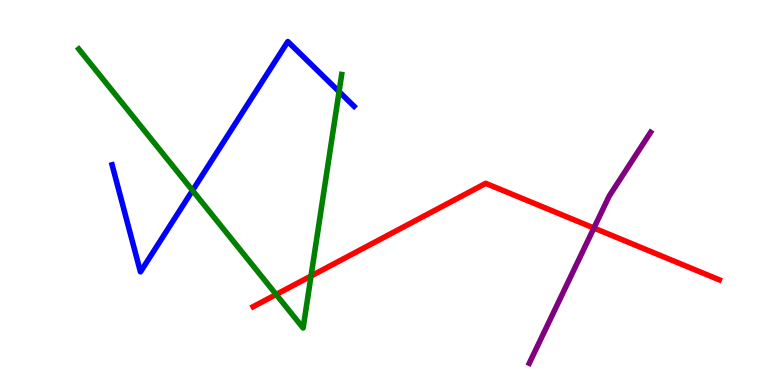[{'lines': ['blue', 'red'], 'intersections': []}, {'lines': ['green', 'red'], 'intersections': [{'x': 3.56, 'y': 2.35}, {'x': 4.01, 'y': 2.83}]}, {'lines': ['purple', 'red'], 'intersections': [{'x': 7.66, 'y': 4.08}]}, {'lines': ['blue', 'green'], 'intersections': [{'x': 2.48, 'y': 5.05}, {'x': 4.38, 'y': 7.62}]}, {'lines': ['blue', 'purple'], 'intersections': []}, {'lines': ['green', 'purple'], 'intersections': []}]